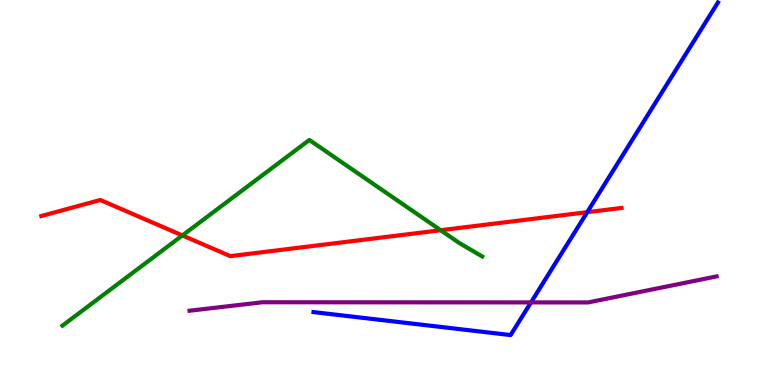[{'lines': ['blue', 'red'], 'intersections': [{'x': 7.58, 'y': 4.49}]}, {'lines': ['green', 'red'], 'intersections': [{'x': 2.35, 'y': 3.88}, {'x': 5.69, 'y': 4.02}]}, {'lines': ['purple', 'red'], 'intersections': []}, {'lines': ['blue', 'green'], 'intersections': []}, {'lines': ['blue', 'purple'], 'intersections': [{'x': 6.85, 'y': 2.15}]}, {'lines': ['green', 'purple'], 'intersections': []}]